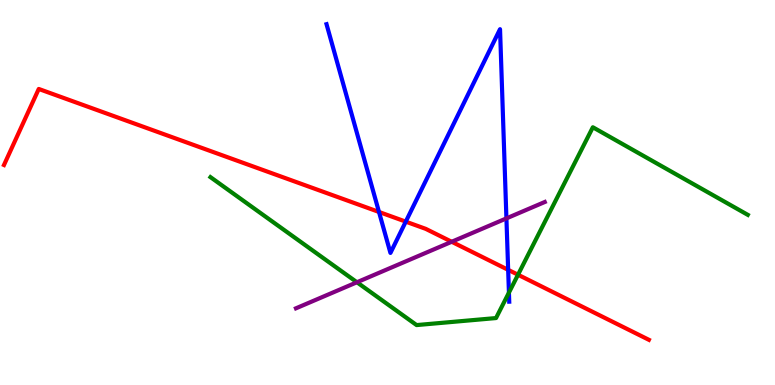[{'lines': ['blue', 'red'], 'intersections': [{'x': 4.89, 'y': 4.49}, {'x': 5.24, 'y': 4.24}, {'x': 6.56, 'y': 2.99}]}, {'lines': ['green', 'red'], 'intersections': [{'x': 6.68, 'y': 2.86}]}, {'lines': ['purple', 'red'], 'intersections': [{'x': 5.83, 'y': 3.72}]}, {'lines': ['blue', 'green'], 'intersections': [{'x': 6.57, 'y': 2.4}]}, {'lines': ['blue', 'purple'], 'intersections': [{'x': 6.53, 'y': 4.33}]}, {'lines': ['green', 'purple'], 'intersections': [{'x': 4.61, 'y': 2.67}]}]